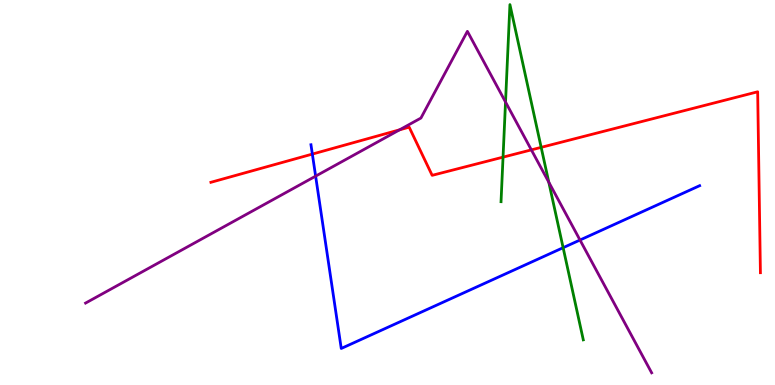[{'lines': ['blue', 'red'], 'intersections': [{'x': 4.03, 'y': 6.0}]}, {'lines': ['green', 'red'], 'intersections': [{'x': 6.49, 'y': 5.92}, {'x': 6.98, 'y': 6.17}]}, {'lines': ['purple', 'red'], 'intersections': [{'x': 5.16, 'y': 6.63}, {'x': 6.86, 'y': 6.11}]}, {'lines': ['blue', 'green'], 'intersections': [{'x': 7.27, 'y': 3.57}]}, {'lines': ['blue', 'purple'], 'intersections': [{'x': 4.07, 'y': 5.42}, {'x': 7.48, 'y': 3.77}]}, {'lines': ['green', 'purple'], 'intersections': [{'x': 6.52, 'y': 7.35}, {'x': 7.08, 'y': 5.27}]}]